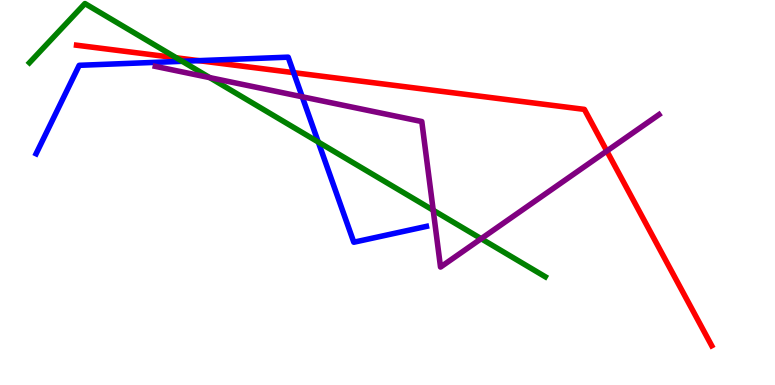[{'lines': ['blue', 'red'], 'intersections': [{'x': 2.56, 'y': 8.42}, {'x': 3.79, 'y': 8.11}]}, {'lines': ['green', 'red'], 'intersections': [{'x': 2.28, 'y': 8.5}]}, {'lines': ['purple', 'red'], 'intersections': [{'x': 7.83, 'y': 6.08}]}, {'lines': ['blue', 'green'], 'intersections': [{'x': 2.35, 'y': 8.41}, {'x': 4.11, 'y': 6.31}]}, {'lines': ['blue', 'purple'], 'intersections': [{'x': 3.9, 'y': 7.49}]}, {'lines': ['green', 'purple'], 'intersections': [{'x': 2.71, 'y': 7.98}, {'x': 5.59, 'y': 4.54}, {'x': 6.21, 'y': 3.8}]}]